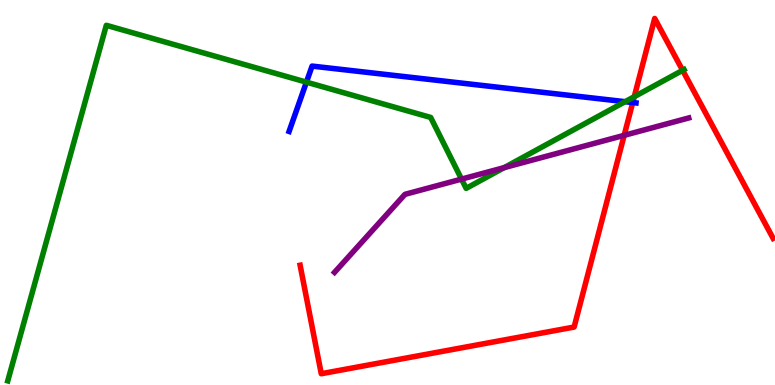[{'lines': ['blue', 'red'], 'intersections': [{'x': 8.16, 'y': 7.34}]}, {'lines': ['green', 'red'], 'intersections': [{'x': 8.18, 'y': 7.49}, {'x': 8.81, 'y': 8.17}]}, {'lines': ['purple', 'red'], 'intersections': [{'x': 8.05, 'y': 6.48}]}, {'lines': ['blue', 'green'], 'intersections': [{'x': 3.95, 'y': 7.87}, {'x': 8.07, 'y': 7.36}]}, {'lines': ['blue', 'purple'], 'intersections': []}, {'lines': ['green', 'purple'], 'intersections': [{'x': 5.96, 'y': 5.35}, {'x': 6.51, 'y': 5.65}]}]